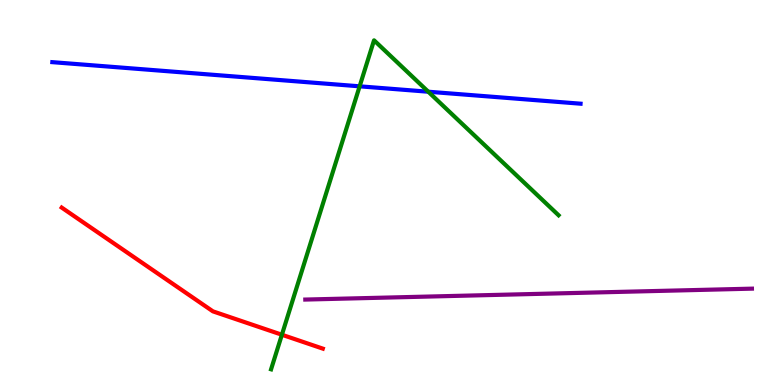[{'lines': ['blue', 'red'], 'intersections': []}, {'lines': ['green', 'red'], 'intersections': [{'x': 3.64, 'y': 1.31}]}, {'lines': ['purple', 'red'], 'intersections': []}, {'lines': ['blue', 'green'], 'intersections': [{'x': 4.64, 'y': 7.76}, {'x': 5.53, 'y': 7.62}]}, {'lines': ['blue', 'purple'], 'intersections': []}, {'lines': ['green', 'purple'], 'intersections': []}]